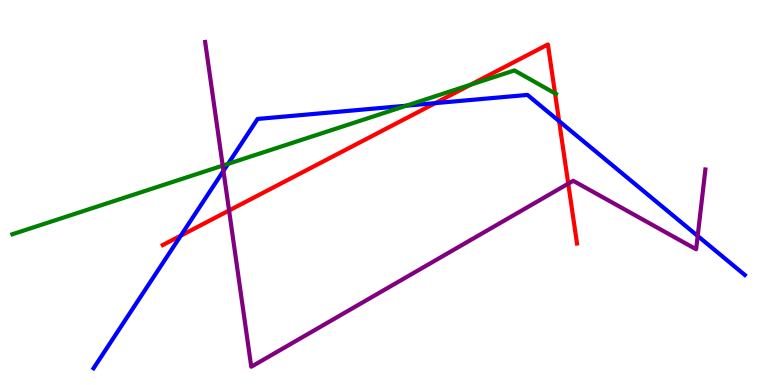[{'lines': ['blue', 'red'], 'intersections': [{'x': 2.33, 'y': 3.88}, {'x': 5.62, 'y': 7.32}, {'x': 7.21, 'y': 6.85}]}, {'lines': ['green', 'red'], 'intersections': [{'x': 6.07, 'y': 7.8}, {'x': 7.16, 'y': 7.57}]}, {'lines': ['purple', 'red'], 'intersections': [{'x': 2.96, 'y': 4.53}, {'x': 7.33, 'y': 5.23}]}, {'lines': ['blue', 'green'], 'intersections': [{'x': 2.94, 'y': 5.74}, {'x': 5.24, 'y': 7.25}]}, {'lines': ['blue', 'purple'], 'intersections': [{'x': 2.88, 'y': 5.56}, {'x': 9.0, 'y': 3.87}]}, {'lines': ['green', 'purple'], 'intersections': [{'x': 2.87, 'y': 5.7}]}]